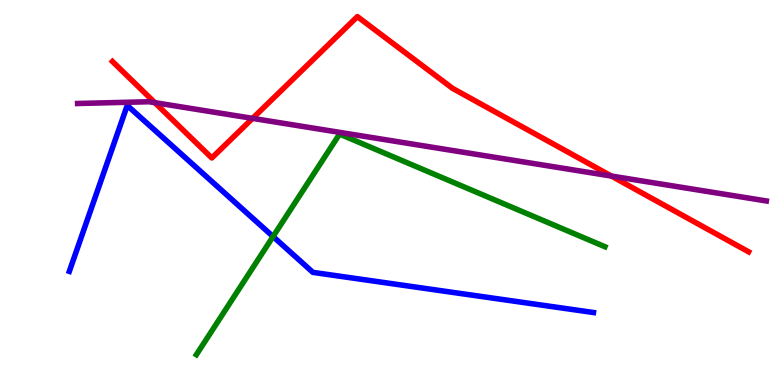[{'lines': ['blue', 'red'], 'intersections': []}, {'lines': ['green', 'red'], 'intersections': []}, {'lines': ['purple', 'red'], 'intersections': [{'x': 2.0, 'y': 7.33}, {'x': 3.26, 'y': 6.93}, {'x': 7.89, 'y': 5.43}]}, {'lines': ['blue', 'green'], 'intersections': [{'x': 3.52, 'y': 3.86}]}, {'lines': ['blue', 'purple'], 'intersections': []}, {'lines': ['green', 'purple'], 'intersections': []}]